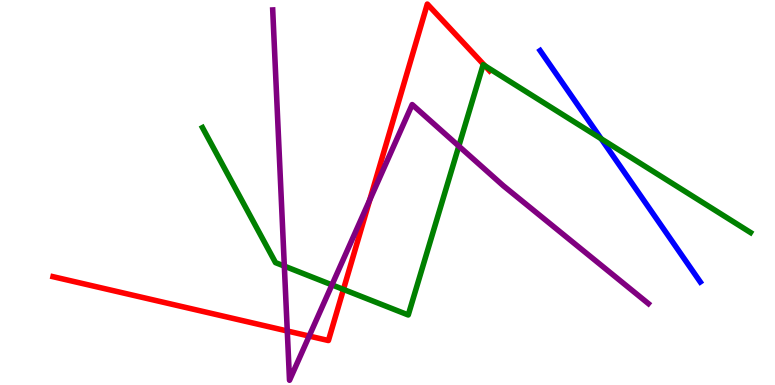[{'lines': ['blue', 'red'], 'intersections': []}, {'lines': ['green', 'red'], 'intersections': [{'x': 4.43, 'y': 2.48}, {'x': 6.26, 'y': 8.29}]}, {'lines': ['purple', 'red'], 'intersections': [{'x': 3.71, 'y': 1.4}, {'x': 3.99, 'y': 1.27}, {'x': 4.77, 'y': 4.81}]}, {'lines': ['blue', 'green'], 'intersections': [{'x': 7.76, 'y': 6.4}]}, {'lines': ['blue', 'purple'], 'intersections': []}, {'lines': ['green', 'purple'], 'intersections': [{'x': 3.67, 'y': 3.09}, {'x': 4.28, 'y': 2.6}, {'x': 5.92, 'y': 6.2}]}]